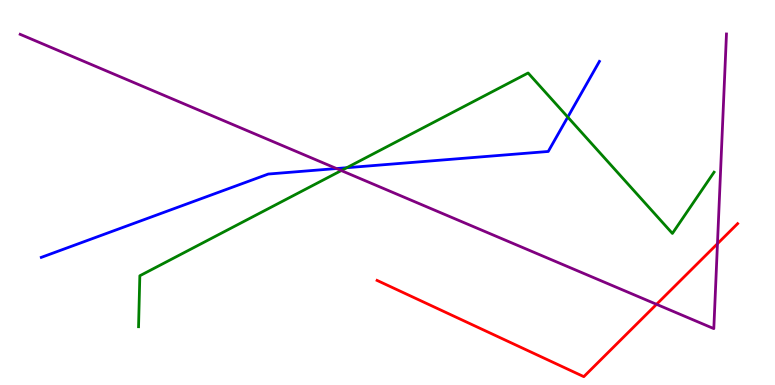[{'lines': ['blue', 'red'], 'intersections': []}, {'lines': ['green', 'red'], 'intersections': []}, {'lines': ['purple', 'red'], 'intersections': [{'x': 8.47, 'y': 2.1}, {'x': 9.26, 'y': 3.67}]}, {'lines': ['blue', 'green'], 'intersections': [{'x': 4.47, 'y': 5.64}, {'x': 7.33, 'y': 6.96}]}, {'lines': ['blue', 'purple'], 'intersections': [{'x': 4.34, 'y': 5.62}]}, {'lines': ['green', 'purple'], 'intersections': [{'x': 4.4, 'y': 5.57}]}]